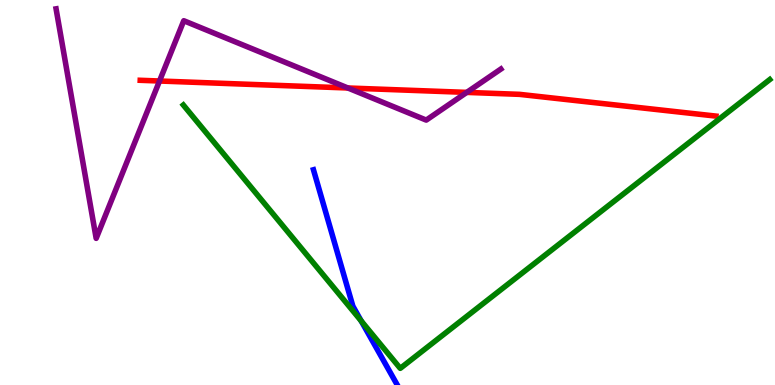[{'lines': ['blue', 'red'], 'intersections': []}, {'lines': ['green', 'red'], 'intersections': []}, {'lines': ['purple', 'red'], 'intersections': [{'x': 2.06, 'y': 7.9}, {'x': 4.49, 'y': 7.71}, {'x': 6.02, 'y': 7.6}]}, {'lines': ['blue', 'green'], 'intersections': [{'x': 4.66, 'y': 1.66}]}, {'lines': ['blue', 'purple'], 'intersections': []}, {'lines': ['green', 'purple'], 'intersections': []}]